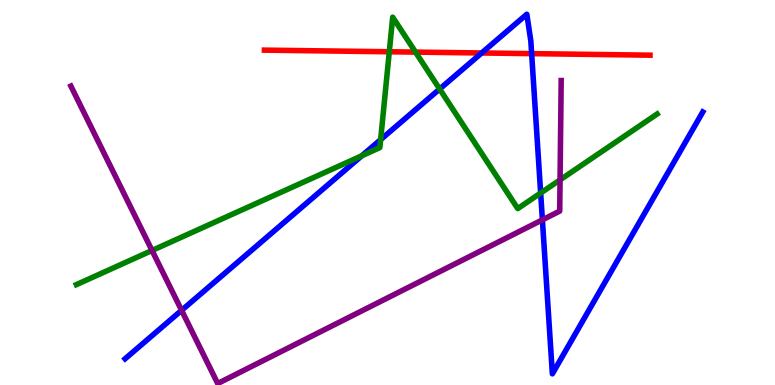[{'lines': ['blue', 'red'], 'intersections': [{'x': 6.22, 'y': 8.62}, {'x': 6.86, 'y': 8.61}]}, {'lines': ['green', 'red'], 'intersections': [{'x': 5.02, 'y': 8.66}, {'x': 5.36, 'y': 8.65}]}, {'lines': ['purple', 'red'], 'intersections': []}, {'lines': ['blue', 'green'], 'intersections': [{'x': 4.67, 'y': 5.95}, {'x': 4.91, 'y': 6.37}, {'x': 5.67, 'y': 7.69}, {'x': 6.98, 'y': 4.99}]}, {'lines': ['blue', 'purple'], 'intersections': [{'x': 2.34, 'y': 1.94}, {'x': 7.0, 'y': 4.29}]}, {'lines': ['green', 'purple'], 'intersections': [{'x': 1.96, 'y': 3.49}, {'x': 7.23, 'y': 5.33}]}]